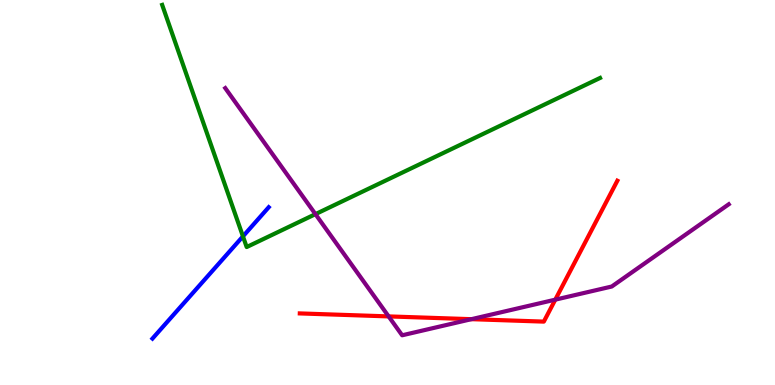[{'lines': ['blue', 'red'], 'intersections': []}, {'lines': ['green', 'red'], 'intersections': []}, {'lines': ['purple', 'red'], 'intersections': [{'x': 5.01, 'y': 1.78}, {'x': 6.08, 'y': 1.71}, {'x': 7.16, 'y': 2.22}]}, {'lines': ['blue', 'green'], 'intersections': [{'x': 3.13, 'y': 3.86}]}, {'lines': ['blue', 'purple'], 'intersections': []}, {'lines': ['green', 'purple'], 'intersections': [{'x': 4.07, 'y': 4.44}]}]